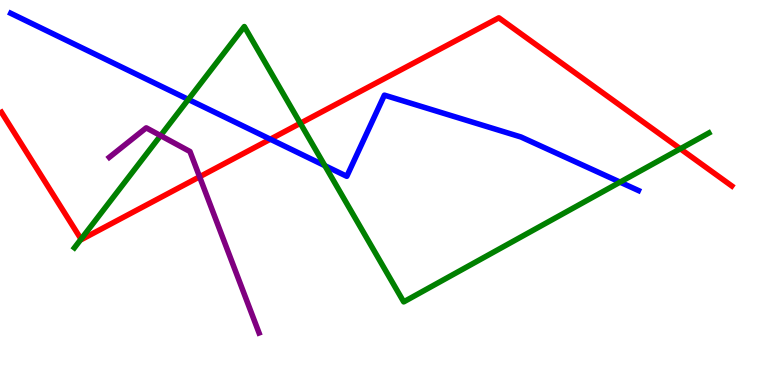[{'lines': ['blue', 'red'], 'intersections': [{'x': 3.49, 'y': 6.38}]}, {'lines': ['green', 'red'], 'intersections': [{'x': 1.05, 'y': 3.79}, {'x': 3.87, 'y': 6.8}, {'x': 8.78, 'y': 6.14}]}, {'lines': ['purple', 'red'], 'intersections': [{'x': 2.58, 'y': 5.41}]}, {'lines': ['blue', 'green'], 'intersections': [{'x': 2.43, 'y': 7.42}, {'x': 4.19, 'y': 5.7}, {'x': 8.0, 'y': 5.27}]}, {'lines': ['blue', 'purple'], 'intersections': []}, {'lines': ['green', 'purple'], 'intersections': [{'x': 2.07, 'y': 6.48}]}]